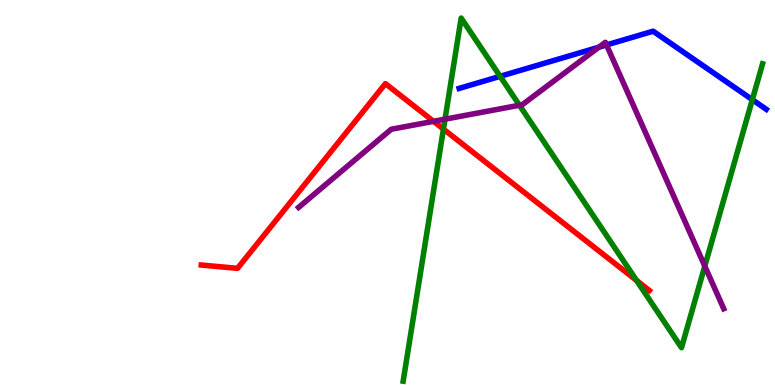[{'lines': ['blue', 'red'], 'intersections': []}, {'lines': ['green', 'red'], 'intersections': [{'x': 5.72, 'y': 6.65}, {'x': 8.21, 'y': 2.72}]}, {'lines': ['purple', 'red'], 'intersections': [{'x': 5.59, 'y': 6.85}]}, {'lines': ['blue', 'green'], 'intersections': [{'x': 6.45, 'y': 8.02}, {'x': 9.71, 'y': 7.41}]}, {'lines': ['blue', 'purple'], 'intersections': [{'x': 7.73, 'y': 8.77}, {'x': 7.83, 'y': 8.83}]}, {'lines': ['green', 'purple'], 'intersections': [{'x': 5.74, 'y': 6.9}, {'x': 6.7, 'y': 7.27}, {'x': 9.09, 'y': 3.09}]}]